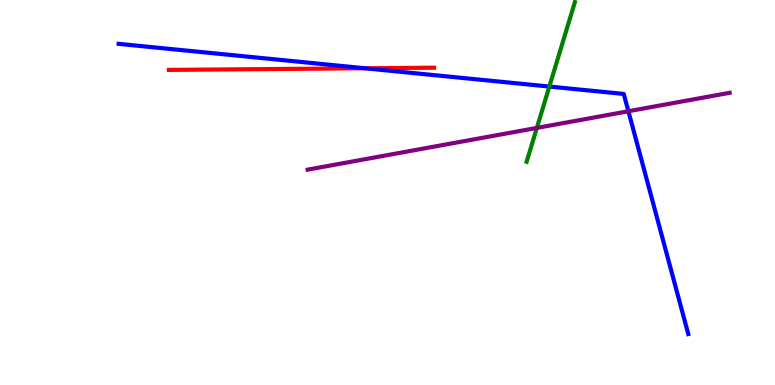[{'lines': ['blue', 'red'], 'intersections': [{'x': 4.71, 'y': 8.23}]}, {'lines': ['green', 'red'], 'intersections': []}, {'lines': ['purple', 'red'], 'intersections': []}, {'lines': ['blue', 'green'], 'intersections': [{'x': 7.09, 'y': 7.75}]}, {'lines': ['blue', 'purple'], 'intersections': [{'x': 8.11, 'y': 7.11}]}, {'lines': ['green', 'purple'], 'intersections': [{'x': 6.93, 'y': 6.68}]}]